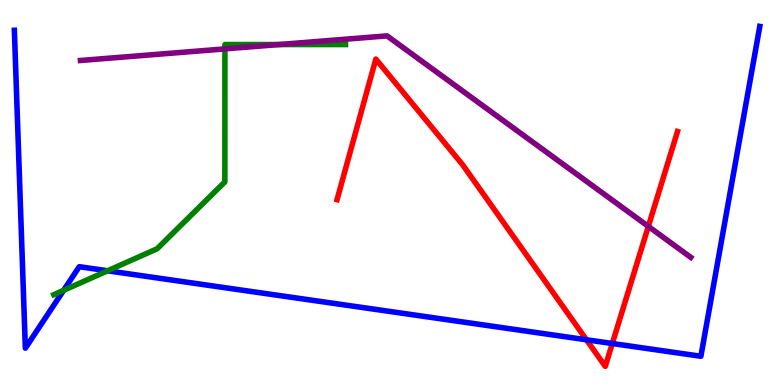[{'lines': ['blue', 'red'], 'intersections': [{'x': 7.57, 'y': 1.17}, {'x': 7.9, 'y': 1.08}]}, {'lines': ['green', 'red'], 'intersections': []}, {'lines': ['purple', 'red'], 'intersections': [{'x': 8.37, 'y': 4.12}]}, {'lines': ['blue', 'green'], 'intersections': [{'x': 0.821, 'y': 2.46}, {'x': 1.39, 'y': 2.97}]}, {'lines': ['blue', 'purple'], 'intersections': []}, {'lines': ['green', 'purple'], 'intersections': [{'x': 2.9, 'y': 8.73}, {'x': 3.6, 'y': 8.84}]}]